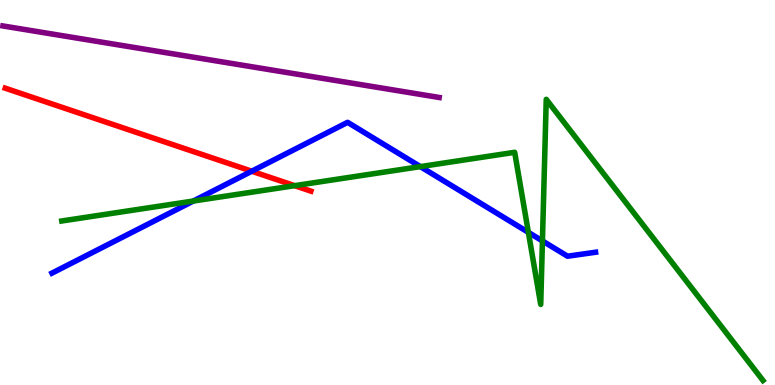[{'lines': ['blue', 'red'], 'intersections': [{'x': 3.25, 'y': 5.55}]}, {'lines': ['green', 'red'], 'intersections': [{'x': 3.8, 'y': 5.18}]}, {'lines': ['purple', 'red'], 'intersections': []}, {'lines': ['blue', 'green'], 'intersections': [{'x': 2.49, 'y': 4.78}, {'x': 5.42, 'y': 5.67}, {'x': 6.82, 'y': 3.96}, {'x': 7.0, 'y': 3.74}]}, {'lines': ['blue', 'purple'], 'intersections': []}, {'lines': ['green', 'purple'], 'intersections': []}]